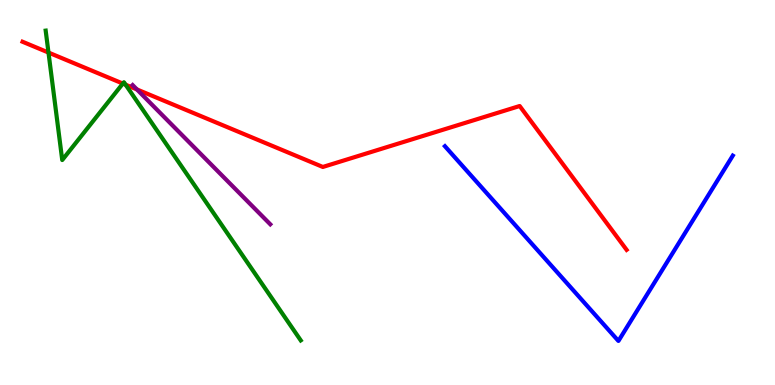[{'lines': ['blue', 'red'], 'intersections': []}, {'lines': ['green', 'red'], 'intersections': [{'x': 0.626, 'y': 8.63}, {'x': 1.59, 'y': 7.83}, {'x': 1.62, 'y': 7.8}]}, {'lines': ['purple', 'red'], 'intersections': [{'x': 1.77, 'y': 7.68}]}, {'lines': ['blue', 'green'], 'intersections': []}, {'lines': ['blue', 'purple'], 'intersections': []}, {'lines': ['green', 'purple'], 'intersections': []}]